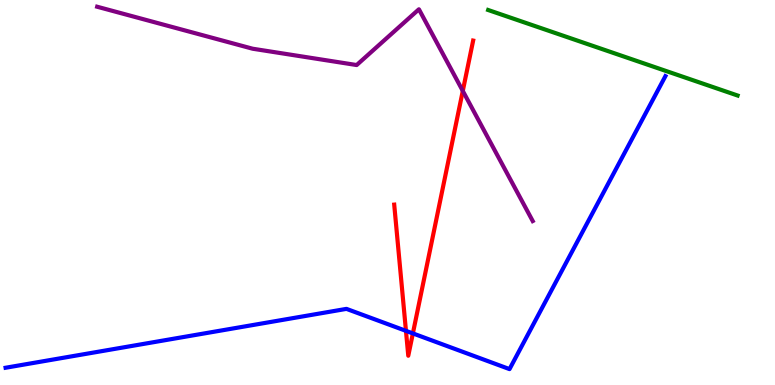[{'lines': ['blue', 'red'], 'intersections': [{'x': 5.24, 'y': 1.41}, {'x': 5.33, 'y': 1.34}]}, {'lines': ['green', 'red'], 'intersections': []}, {'lines': ['purple', 'red'], 'intersections': [{'x': 5.97, 'y': 7.64}]}, {'lines': ['blue', 'green'], 'intersections': []}, {'lines': ['blue', 'purple'], 'intersections': []}, {'lines': ['green', 'purple'], 'intersections': []}]